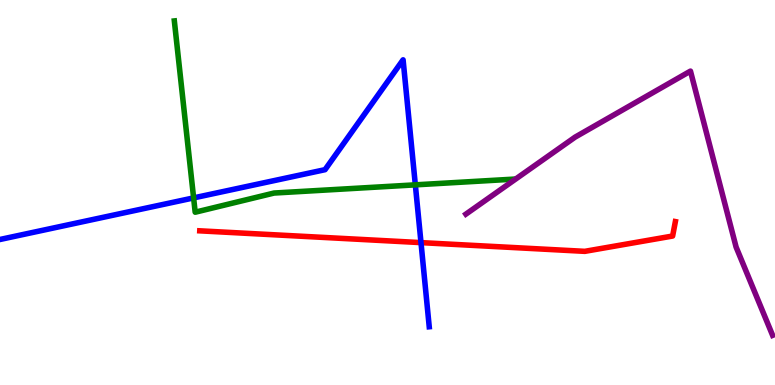[{'lines': ['blue', 'red'], 'intersections': [{'x': 5.43, 'y': 3.7}]}, {'lines': ['green', 'red'], 'intersections': []}, {'lines': ['purple', 'red'], 'intersections': []}, {'lines': ['blue', 'green'], 'intersections': [{'x': 2.5, 'y': 4.86}, {'x': 5.36, 'y': 5.2}]}, {'lines': ['blue', 'purple'], 'intersections': []}, {'lines': ['green', 'purple'], 'intersections': []}]